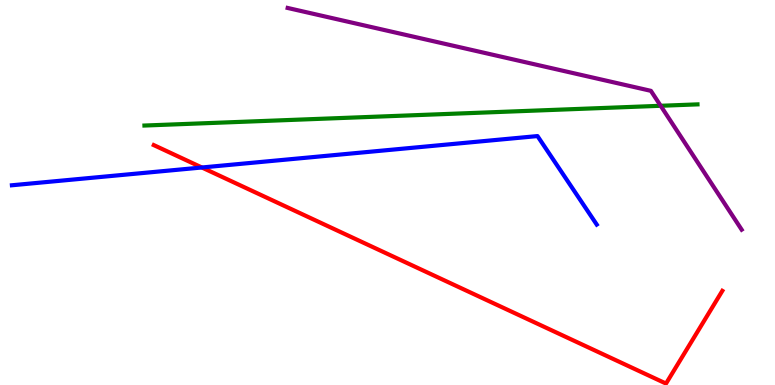[{'lines': ['blue', 'red'], 'intersections': [{'x': 2.6, 'y': 5.65}]}, {'lines': ['green', 'red'], 'intersections': []}, {'lines': ['purple', 'red'], 'intersections': []}, {'lines': ['blue', 'green'], 'intersections': []}, {'lines': ['blue', 'purple'], 'intersections': []}, {'lines': ['green', 'purple'], 'intersections': [{'x': 8.52, 'y': 7.25}]}]